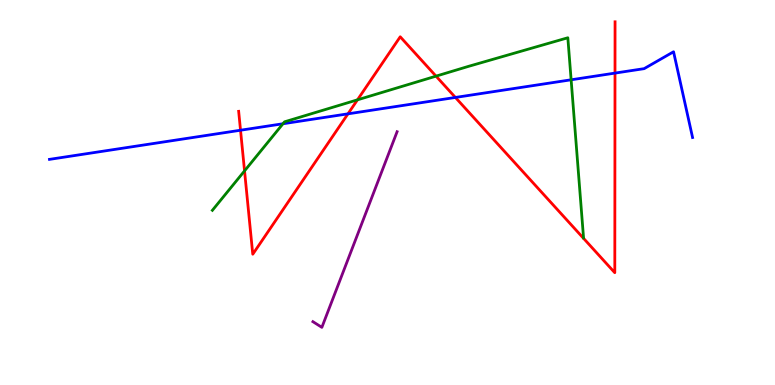[{'lines': ['blue', 'red'], 'intersections': [{'x': 3.1, 'y': 6.62}, {'x': 4.49, 'y': 7.04}, {'x': 5.88, 'y': 7.47}, {'x': 7.94, 'y': 8.1}]}, {'lines': ['green', 'red'], 'intersections': [{'x': 3.16, 'y': 5.56}, {'x': 4.61, 'y': 7.41}, {'x': 5.63, 'y': 8.02}]}, {'lines': ['purple', 'red'], 'intersections': []}, {'lines': ['blue', 'green'], 'intersections': [{'x': 3.65, 'y': 6.79}, {'x': 7.37, 'y': 7.93}]}, {'lines': ['blue', 'purple'], 'intersections': []}, {'lines': ['green', 'purple'], 'intersections': []}]